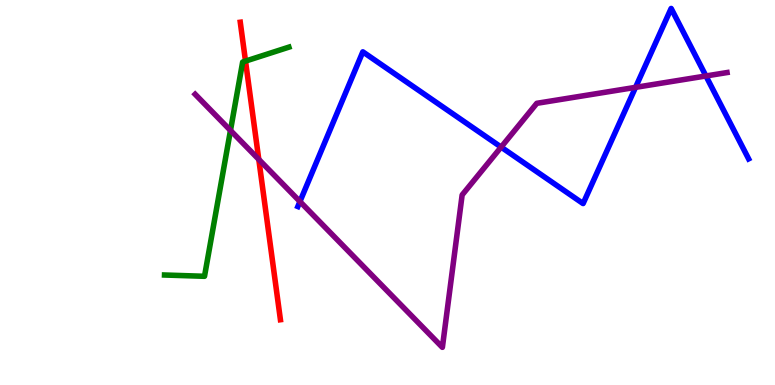[{'lines': ['blue', 'red'], 'intersections': []}, {'lines': ['green', 'red'], 'intersections': [{'x': 3.17, 'y': 8.41}]}, {'lines': ['purple', 'red'], 'intersections': [{'x': 3.34, 'y': 5.86}]}, {'lines': ['blue', 'green'], 'intersections': []}, {'lines': ['blue', 'purple'], 'intersections': [{'x': 3.87, 'y': 4.77}, {'x': 6.47, 'y': 6.18}, {'x': 8.2, 'y': 7.73}, {'x': 9.11, 'y': 8.03}]}, {'lines': ['green', 'purple'], 'intersections': [{'x': 2.97, 'y': 6.61}]}]